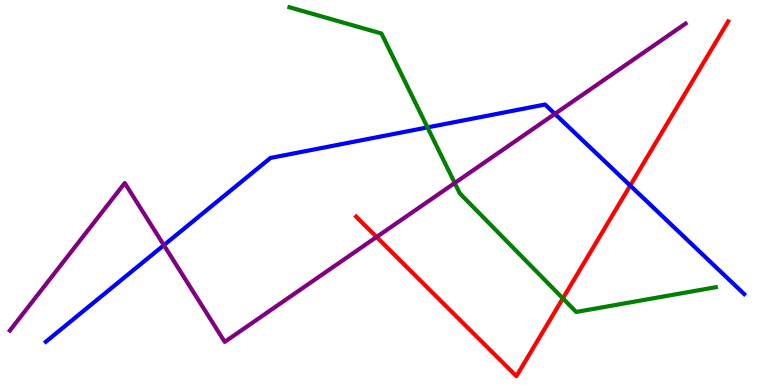[{'lines': ['blue', 'red'], 'intersections': [{'x': 8.13, 'y': 5.18}]}, {'lines': ['green', 'red'], 'intersections': [{'x': 7.26, 'y': 2.25}]}, {'lines': ['purple', 'red'], 'intersections': [{'x': 4.86, 'y': 3.84}]}, {'lines': ['blue', 'green'], 'intersections': [{'x': 5.52, 'y': 6.69}]}, {'lines': ['blue', 'purple'], 'intersections': [{'x': 2.11, 'y': 3.63}, {'x': 7.16, 'y': 7.04}]}, {'lines': ['green', 'purple'], 'intersections': [{'x': 5.87, 'y': 5.25}]}]